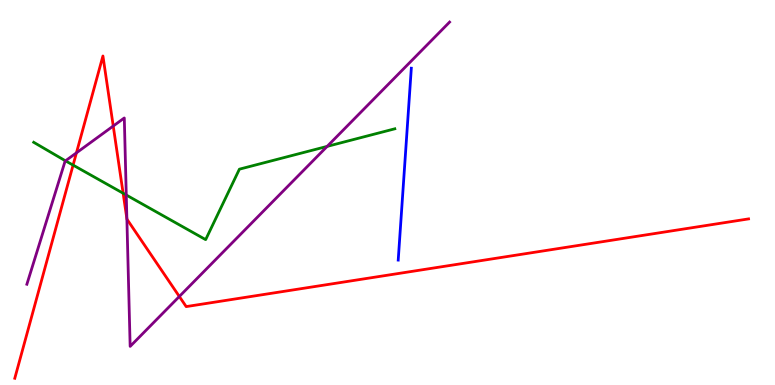[{'lines': ['blue', 'red'], 'intersections': []}, {'lines': ['green', 'red'], 'intersections': [{'x': 0.943, 'y': 5.71}, {'x': 1.59, 'y': 4.98}]}, {'lines': ['purple', 'red'], 'intersections': [{'x': 0.986, 'y': 6.03}, {'x': 1.46, 'y': 6.73}, {'x': 1.64, 'y': 4.32}, {'x': 2.31, 'y': 2.3}]}, {'lines': ['blue', 'green'], 'intersections': []}, {'lines': ['blue', 'purple'], 'intersections': []}, {'lines': ['green', 'purple'], 'intersections': [{'x': 0.845, 'y': 5.82}, {'x': 1.63, 'y': 4.93}, {'x': 4.22, 'y': 6.2}]}]